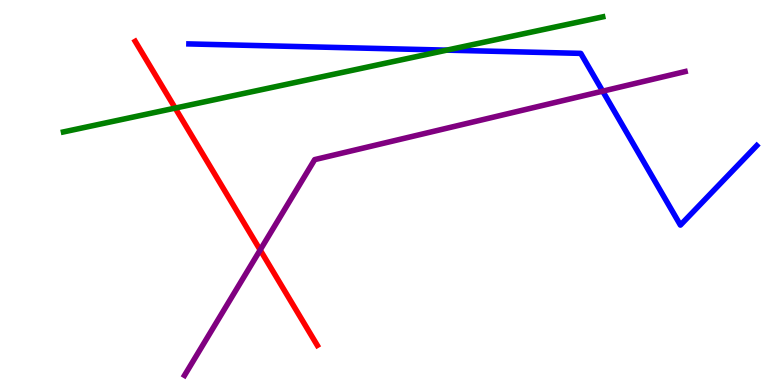[{'lines': ['blue', 'red'], 'intersections': []}, {'lines': ['green', 'red'], 'intersections': [{'x': 2.26, 'y': 7.19}]}, {'lines': ['purple', 'red'], 'intersections': [{'x': 3.36, 'y': 3.51}]}, {'lines': ['blue', 'green'], 'intersections': [{'x': 5.76, 'y': 8.7}]}, {'lines': ['blue', 'purple'], 'intersections': [{'x': 7.78, 'y': 7.63}]}, {'lines': ['green', 'purple'], 'intersections': []}]